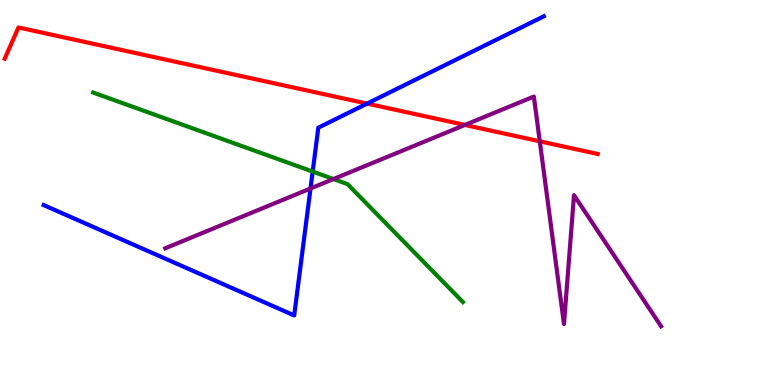[{'lines': ['blue', 'red'], 'intersections': [{'x': 4.74, 'y': 7.31}]}, {'lines': ['green', 'red'], 'intersections': []}, {'lines': ['purple', 'red'], 'intersections': [{'x': 6.0, 'y': 6.75}, {'x': 6.96, 'y': 6.33}]}, {'lines': ['blue', 'green'], 'intersections': [{'x': 4.03, 'y': 5.54}]}, {'lines': ['blue', 'purple'], 'intersections': [{'x': 4.01, 'y': 5.1}]}, {'lines': ['green', 'purple'], 'intersections': [{'x': 4.3, 'y': 5.35}]}]